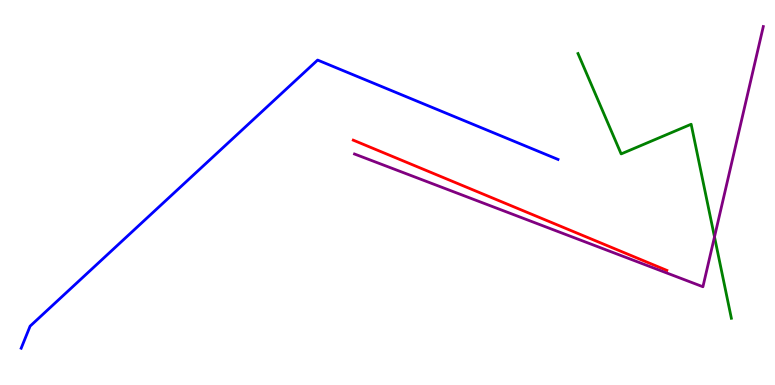[{'lines': ['blue', 'red'], 'intersections': []}, {'lines': ['green', 'red'], 'intersections': []}, {'lines': ['purple', 'red'], 'intersections': []}, {'lines': ['blue', 'green'], 'intersections': []}, {'lines': ['blue', 'purple'], 'intersections': []}, {'lines': ['green', 'purple'], 'intersections': [{'x': 9.22, 'y': 3.85}]}]